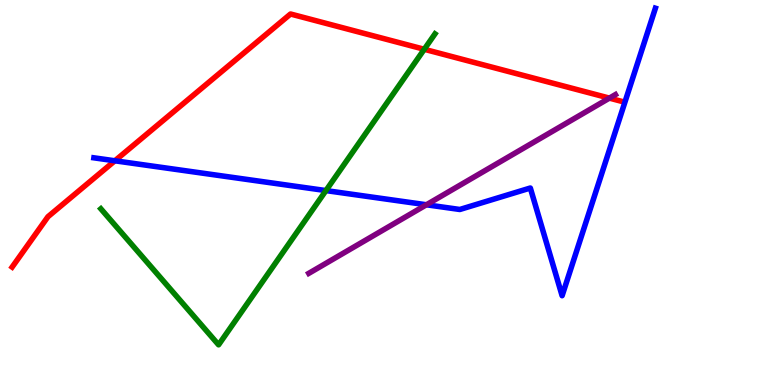[{'lines': ['blue', 'red'], 'intersections': [{'x': 1.48, 'y': 5.82}]}, {'lines': ['green', 'red'], 'intersections': [{'x': 5.47, 'y': 8.72}]}, {'lines': ['purple', 'red'], 'intersections': [{'x': 7.86, 'y': 7.45}]}, {'lines': ['blue', 'green'], 'intersections': [{'x': 4.21, 'y': 5.05}]}, {'lines': ['blue', 'purple'], 'intersections': [{'x': 5.5, 'y': 4.68}]}, {'lines': ['green', 'purple'], 'intersections': []}]